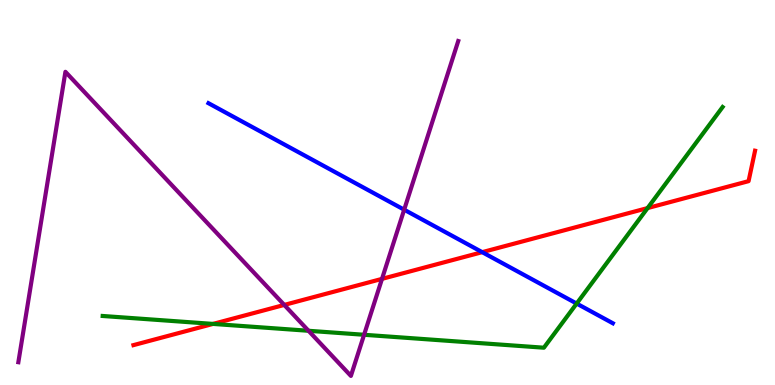[{'lines': ['blue', 'red'], 'intersections': [{'x': 6.22, 'y': 3.45}]}, {'lines': ['green', 'red'], 'intersections': [{'x': 2.75, 'y': 1.59}, {'x': 8.36, 'y': 4.6}]}, {'lines': ['purple', 'red'], 'intersections': [{'x': 3.67, 'y': 2.08}, {'x': 4.93, 'y': 2.76}]}, {'lines': ['blue', 'green'], 'intersections': [{'x': 7.44, 'y': 2.12}]}, {'lines': ['blue', 'purple'], 'intersections': [{'x': 5.22, 'y': 4.55}]}, {'lines': ['green', 'purple'], 'intersections': [{'x': 3.98, 'y': 1.41}, {'x': 4.7, 'y': 1.3}]}]